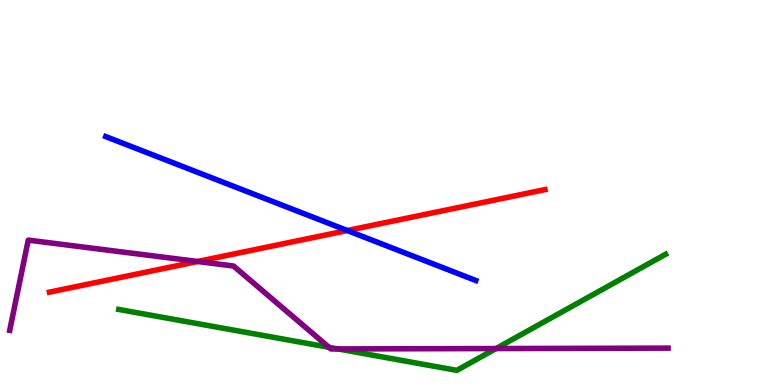[{'lines': ['blue', 'red'], 'intersections': [{'x': 4.48, 'y': 4.01}]}, {'lines': ['green', 'red'], 'intersections': []}, {'lines': ['purple', 'red'], 'intersections': [{'x': 2.55, 'y': 3.21}]}, {'lines': ['blue', 'green'], 'intersections': []}, {'lines': ['blue', 'purple'], 'intersections': []}, {'lines': ['green', 'purple'], 'intersections': [{'x': 4.24, 'y': 0.979}, {'x': 4.36, 'y': 0.937}, {'x': 6.4, 'y': 0.947}]}]